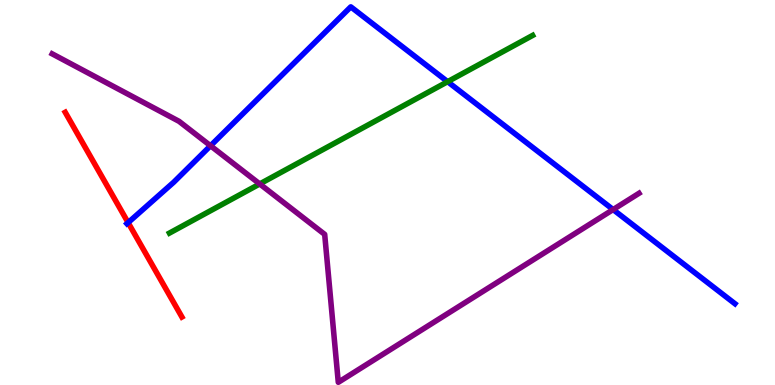[{'lines': ['blue', 'red'], 'intersections': [{'x': 1.65, 'y': 4.22}]}, {'lines': ['green', 'red'], 'intersections': []}, {'lines': ['purple', 'red'], 'intersections': []}, {'lines': ['blue', 'green'], 'intersections': [{'x': 5.78, 'y': 7.88}]}, {'lines': ['blue', 'purple'], 'intersections': [{'x': 2.72, 'y': 6.21}, {'x': 7.91, 'y': 4.56}]}, {'lines': ['green', 'purple'], 'intersections': [{'x': 3.35, 'y': 5.22}]}]